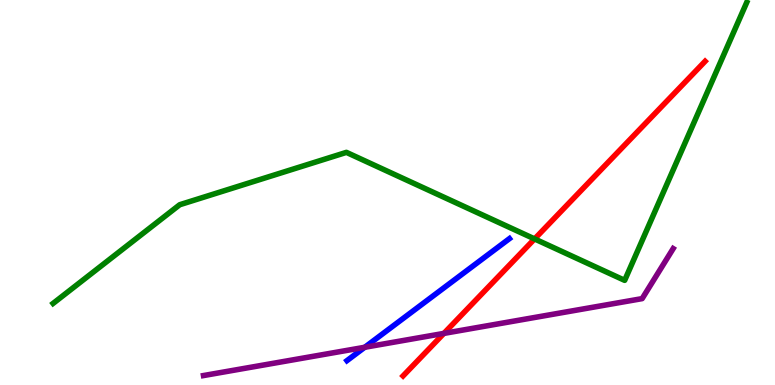[{'lines': ['blue', 'red'], 'intersections': []}, {'lines': ['green', 'red'], 'intersections': [{'x': 6.9, 'y': 3.79}]}, {'lines': ['purple', 'red'], 'intersections': [{'x': 5.73, 'y': 1.34}]}, {'lines': ['blue', 'green'], 'intersections': []}, {'lines': ['blue', 'purple'], 'intersections': [{'x': 4.71, 'y': 0.98}]}, {'lines': ['green', 'purple'], 'intersections': []}]